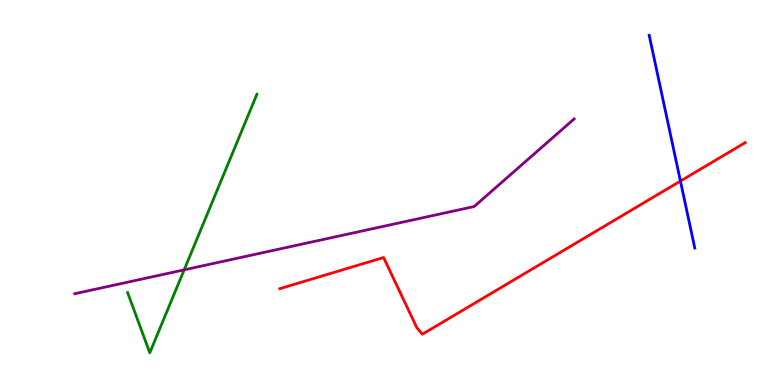[{'lines': ['blue', 'red'], 'intersections': [{'x': 8.78, 'y': 5.3}]}, {'lines': ['green', 'red'], 'intersections': []}, {'lines': ['purple', 'red'], 'intersections': []}, {'lines': ['blue', 'green'], 'intersections': []}, {'lines': ['blue', 'purple'], 'intersections': []}, {'lines': ['green', 'purple'], 'intersections': [{'x': 2.38, 'y': 2.99}]}]